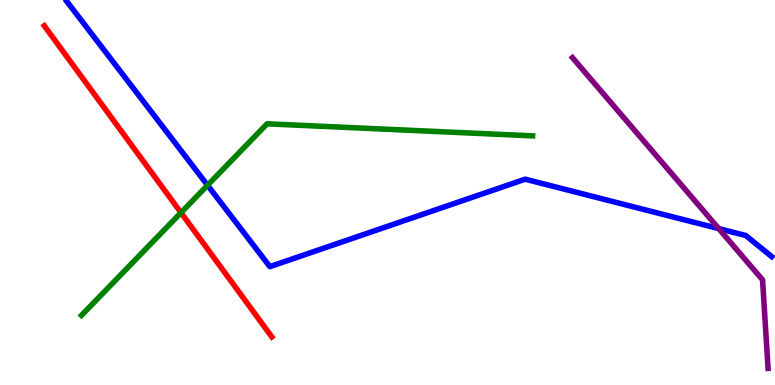[{'lines': ['blue', 'red'], 'intersections': []}, {'lines': ['green', 'red'], 'intersections': [{'x': 2.34, 'y': 4.48}]}, {'lines': ['purple', 'red'], 'intersections': []}, {'lines': ['blue', 'green'], 'intersections': [{'x': 2.68, 'y': 5.19}]}, {'lines': ['blue', 'purple'], 'intersections': [{'x': 9.27, 'y': 4.06}]}, {'lines': ['green', 'purple'], 'intersections': []}]